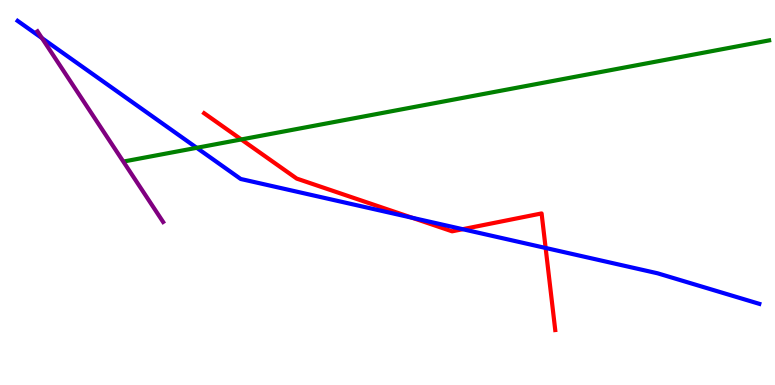[{'lines': ['blue', 'red'], 'intersections': [{'x': 5.32, 'y': 4.34}, {'x': 5.97, 'y': 4.05}, {'x': 7.04, 'y': 3.56}]}, {'lines': ['green', 'red'], 'intersections': [{'x': 3.11, 'y': 6.38}]}, {'lines': ['purple', 'red'], 'intersections': []}, {'lines': ['blue', 'green'], 'intersections': [{'x': 2.54, 'y': 6.16}]}, {'lines': ['blue', 'purple'], 'intersections': [{'x': 0.541, 'y': 9.01}]}, {'lines': ['green', 'purple'], 'intersections': []}]